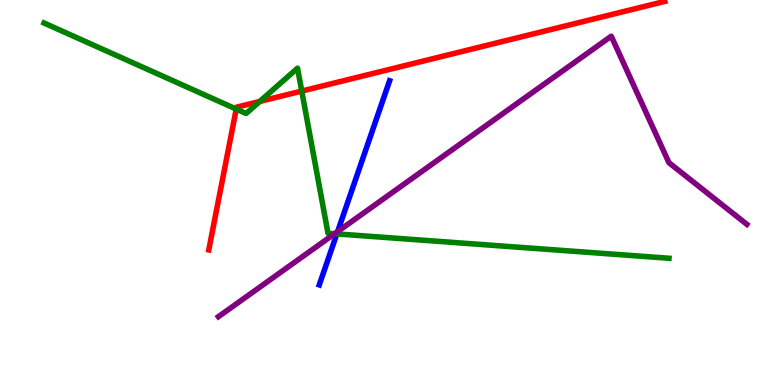[{'lines': ['blue', 'red'], 'intersections': []}, {'lines': ['green', 'red'], 'intersections': [{'x': 3.05, 'y': 7.17}, {'x': 3.35, 'y': 7.36}, {'x': 3.89, 'y': 7.63}]}, {'lines': ['purple', 'red'], 'intersections': []}, {'lines': ['blue', 'green'], 'intersections': [{'x': 4.35, 'y': 3.92}]}, {'lines': ['blue', 'purple'], 'intersections': [{'x': 4.36, 'y': 3.99}]}, {'lines': ['green', 'purple'], 'intersections': [{'x': 4.32, 'y': 3.93}]}]